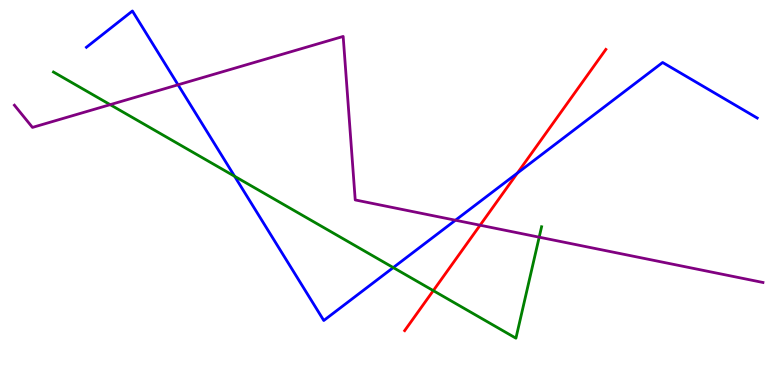[{'lines': ['blue', 'red'], 'intersections': [{'x': 6.68, 'y': 5.5}]}, {'lines': ['green', 'red'], 'intersections': [{'x': 5.59, 'y': 2.45}]}, {'lines': ['purple', 'red'], 'intersections': [{'x': 6.19, 'y': 4.15}]}, {'lines': ['blue', 'green'], 'intersections': [{'x': 3.03, 'y': 5.42}, {'x': 5.07, 'y': 3.05}]}, {'lines': ['blue', 'purple'], 'intersections': [{'x': 2.3, 'y': 7.8}, {'x': 5.88, 'y': 4.28}]}, {'lines': ['green', 'purple'], 'intersections': [{'x': 1.42, 'y': 7.28}, {'x': 6.96, 'y': 3.84}]}]